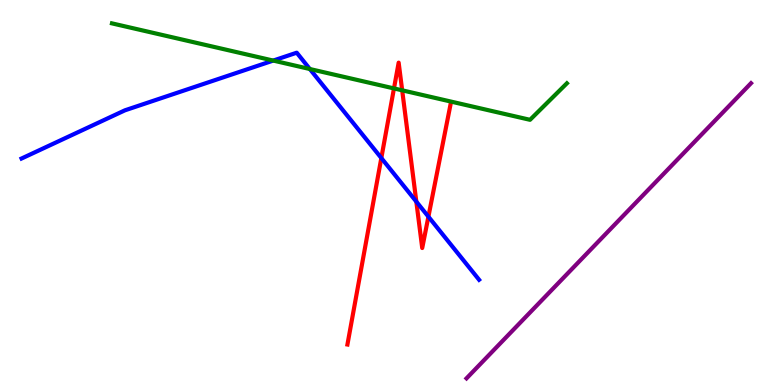[{'lines': ['blue', 'red'], 'intersections': [{'x': 4.92, 'y': 5.9}, {'x': 5.37, 'y': 4.76}, {'x': 5.53, 'y': 4.37}]}, {'lines': ['green', 'red'], 'intersections': [{'x': 5.08, 'y': 7.7}, {'x': 5.19, 'y': 7.65}]}, {'lines': ['purple', 'red'], 'intersections': []}, {'lines': ['blue', 'green'], 'intersections': [{'x': 3.53, 'y': 8.43}, {'x': 4.0, 'y': 8.21}]}, {'lines': ['blue', 'purple'], 'intersections': []}, {'lines': ['green', 'purple'], 'intersections': []}]